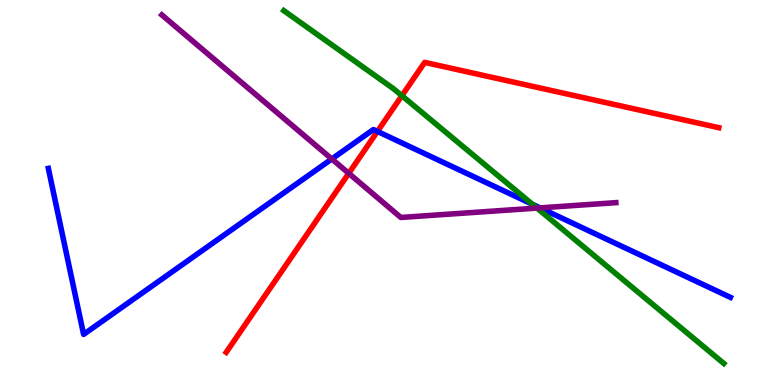[{'lines': ['blue', 'red'], 'intersections': [{'x': 4.87, 'y': 6.59}]}, {'lines': ['green', 'red'], 'intersections': [{'x': 5.19, 'y': 7.51}]}, {'lines': ['purple', 'red'], 'intersections': [{'x': 4.5, 'y': 5.5}]}, {'lines': ['blue', 'green'], 'intersections': [{'x': 6.87, 'y': 4.69}]}, {'lines': ['blue', 'purple'], 'intersections': [{'x': 4.28, 'y': 5.87}, {'x': 6.97, 'y': 4.6}]}, {'lines': ['green', 'purple'], 'intersections': [{'x': 6.93, 'y': 4.6}]}]